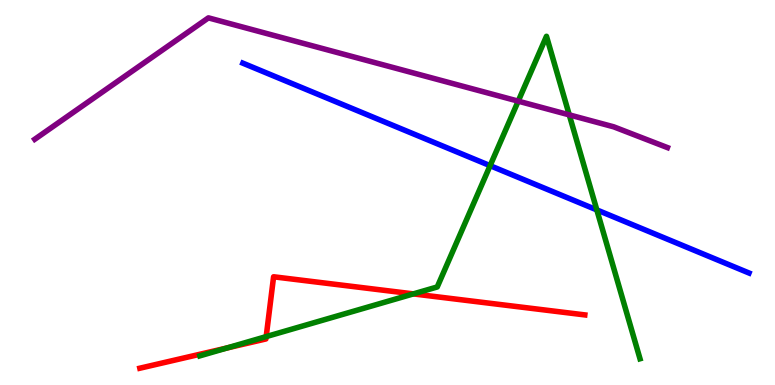[{'lines': ['blue', 'red'], 'intersections': []}, {'lines': ['green', 'red'], 'intersections': [{'x': 2.93, 'y': 0.961}, {'x': 3.43, 'y': 1.26}, {'x': 5.33, 'y': 2.37}]}, {'lines': ['purple', 'red'], 'intersections': []}, {'lines': ['blue', 'green'], 'intersections': [{'x': 6.32, 'y': 5.7}, {'x': 7.7, 'y': 4.55}]}, {'lines': ['blue', 'purple'], 'intersections': []}, {'lines': ['green', 'purple'], 'intersections': [{'x': 6.69, 'y': 7.37}, {'x': 7.35, 'y': 7.02}]}]